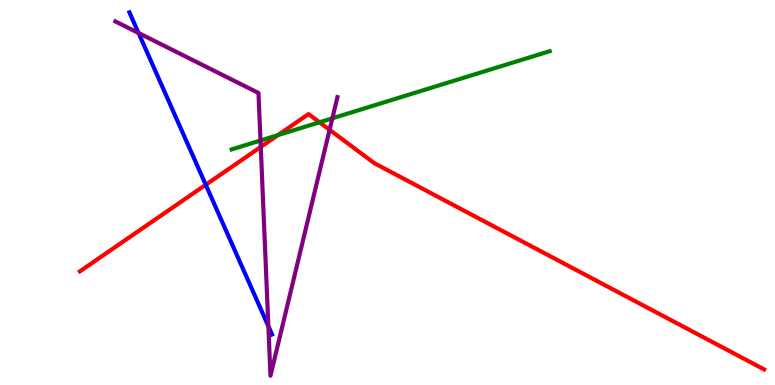[{'lines': ['blue', 'red'], 'intersections': [{'x': 2.65, 'y': 5.2}]}, {'lines': ['green', 'red'], 'intersections': [{'x': 3.59, 'y': 6.49}, {'x': 4.12, 'y': 6.82}]}, {'lines': ['purple', 'red'], 'intersections': [{'x': 3.36, 'y': 6.18}, {'x': 4.25, 'y': 6.63}]}, {'lines': ['blue', 'green'], 'intersections': []}, {'lines': ['blue', 'purple'], 'intersections': [{'x': 1.79, 'y': 9.14}, {'x': 3.46, 'y': 1.53}]}, {'lines': ['green', 'purple'], 'intersections': [{'x': 3.36, 'y': 6.35}, {'x': 4.29, 'y': 6.93}]}]